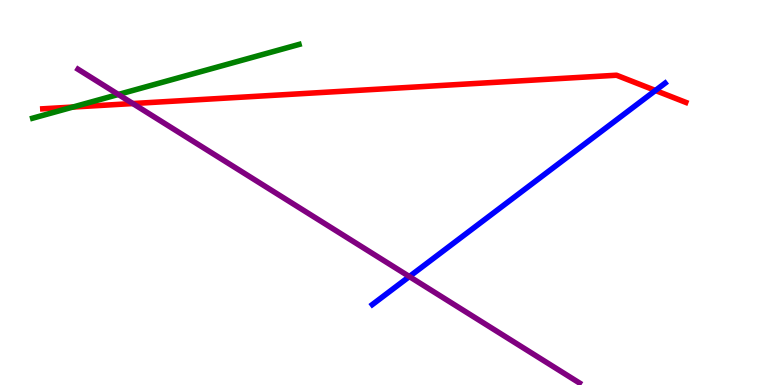[{'lines': ['blue', 'red'], 'intersections': [{'x': 8.46, 'y': 7.65}]}, {'lines': ['green', 'red'], 'intersections': [{'x': 0.94, 'y': 7.22}]}, {'lines': ['purple', 'red'], 'intersections': [{'x': 1.71, 'y': 7.31}]}, {'lines': ['blue', 'green'], 'intersections': []}, {'lines': ['blue', 'purple'], 'intersections': [{'x': 5.28, 'y': 2.82}]}, {'lines': ['green', 'purple'], 'intersections': [{'x': 1.53, 'y': 7.55}]}]